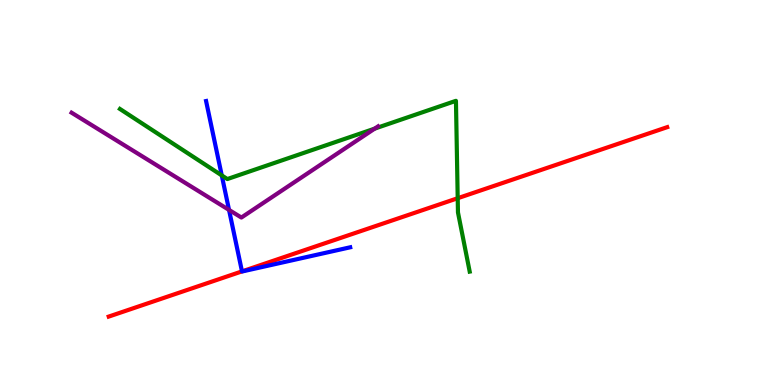[{'lines': ['blue', 'red'], 'intersections': [{'x': 3.12, 'y': 2.95}]}, {'lines': ['green', 'red'], 'intersections': [{'x': 5.91, 'y': 4.85}]}, {'lines': ['purple', 'red'], 'intersections': []}, {'lines': ['blue', 'green'], 'intersections': [{'x': 2.86, 'y': 5.44}]}, {'lines': ['blue', 'purple'], 'intersections': [{'x': 2.96, 'y': 4.55}]}, {'lines': ['green', 'purple'], 'intersections': [{'x': 4.83, 'y': 6.66}]}]